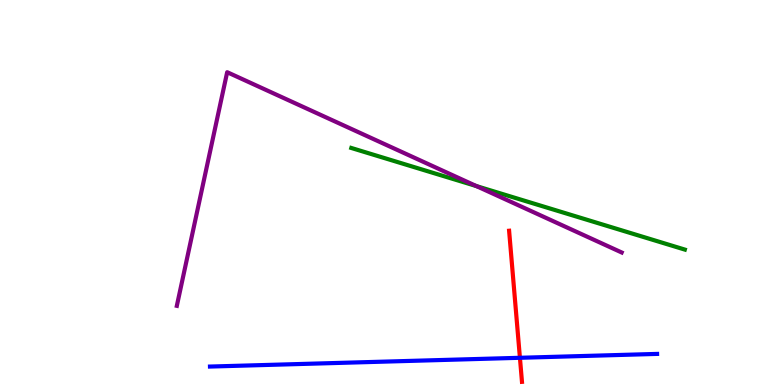[{'lines': ['blue', 'red'], 'intersections': [{'x': 6.71, 'y': 0.707}]}, {'lines': ['green', 'red'], 'intersections': []}, {'lines': ['purple', 'red'], 'intersections': []}, {'lines': ['blue', 'green'], 'intersections': []}, {'lines': ['blue', 'purple'], 'intersections': []}, {'lines': ['green', 'purple'], 'intersections': [{'x': 6.15, 'y': 5.17}]}]